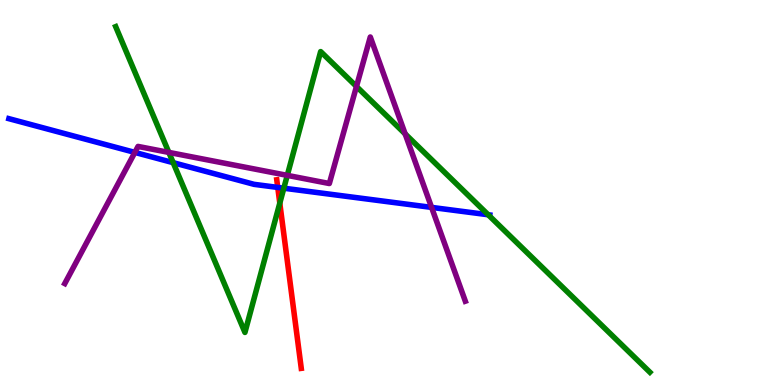[{'lines': ['blue', 'red'], 'intersections': [{'x': 3.58, 'y': 5.13}]}, {'lines': ['green', 'red'], 'intersections': [{'x': 3.61, 'y': 4.72}]}, {'lines': ['purple', 'red'], 'intersections': []}, {'lines': ['blue', 'green'], 'intersections': [{'x': 2.23, 'y': 5.77}, {'x': 3.66, 'y': 5.11}, {'x': 6.3, 'y': 4.42}]}, {'lines': ['blue', 'purple'], 'intersections': [{'x': 1.74, 'y': 6.04}, {'x': 5.57, 'y': 4.61}]}, {'lines': ['green', 'purple'], 'intersections': [{'x': 2.18, 'y': 6.04}, {'x': 3.71, 'y': 5.44}, {'x': 4.6, 'y': 7.75}, {'x': 5.23, 'y': 6.52}]}]